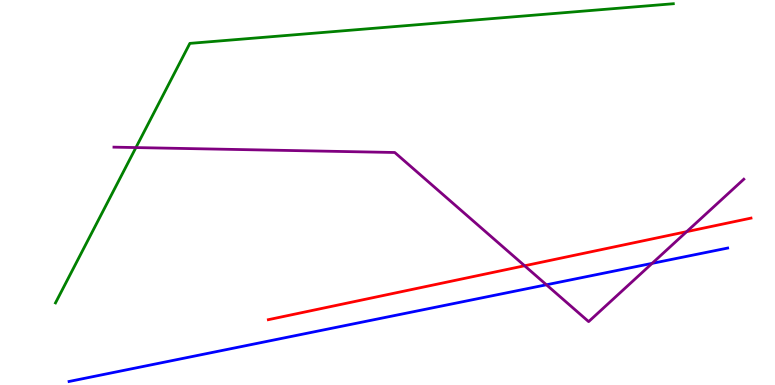[{'lines': ['blue', 'red'], 'intersections': []}, {'lines': ['green', 'red'], 'intersections': []}, {'lines': ['purple', 'red'], 'intersections': [{'x': 6.77, 'y': 3.1}, {'x': 8.86, 'y': 3.98}]}, {'lines': ['blue', 'green'], 'intersections': []}, {'lines': ['blue', 'purple'], 'intersections': [{'x': 7.05, 'y': 2.6}, {'x': 8.41, 'y': 3.16}]}, {'lines': ['green', 'purple'], 'intersections': [{'x': 1.75, 'y': 6.17}]}]